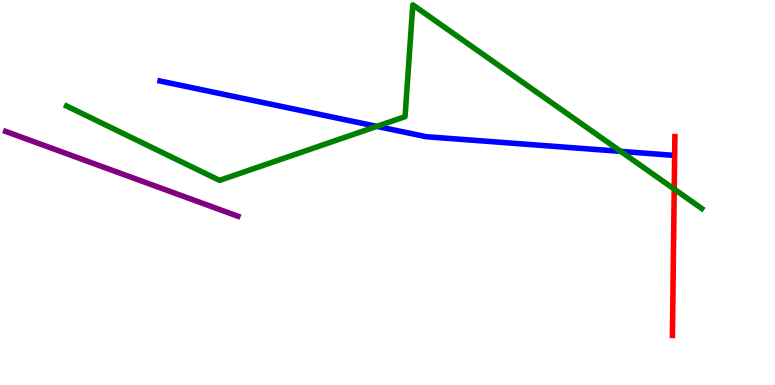[{'lines': ['blue', 'red'], 'intersections': []}, {'lines': ['green', 'red'], 'intersections': [{'x': 8.7, 'y': 5.09}]}, {'lines': ['purple', 'red'], 'intersections': []}, {'lines': ['blue', 'green'], 'intersections': [{'x': 4.86, 'y': 6.72}, {'x': 8.01, 'y': 6.07}]}, {'lines': ['blue', 'purple'], 'intersections': []}, {'lines': ['green', 'purple'], 'intersections': []}]